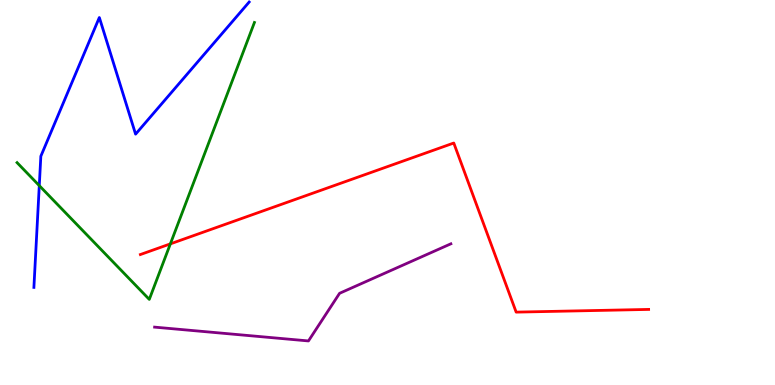[{'lines': ['blue', 'red'], 'intersections': []}, {'lines': ['green', 'red'], 'intersections': [{'x': 2.2, 'y': 3.67}]}, {'lines': ['purple', 'red'], 'intersections': []}, {'lines': ['blue', 'green'], 'intersections': [{'x': 0.507, 'y': 5.18}]}, {'lines': ['blue', 'purple'], 'intersections': []}, {'lines': ['green', 'purple'], 'intersections': []}]